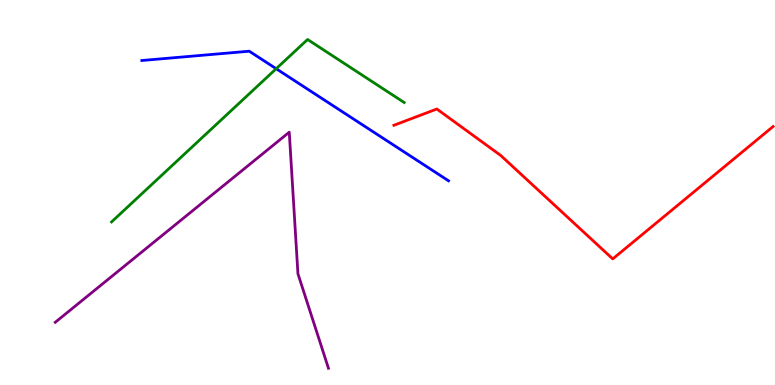[{'lines': ['blue', 'red'], 'intersections': []}, {'lines': ['green', 'red'], 'intersections': []}, {'lines': ['purple', 'red'], 'intersections': []}, {'lines': ['blue', 'green'], 'intersections': [{'x': 3.56, 'y': 8.22}]}, {'lines': ['blue', 'purple'], 'intersections': []}, {'lines': ['green', 'purple'], 'intersections': []}]